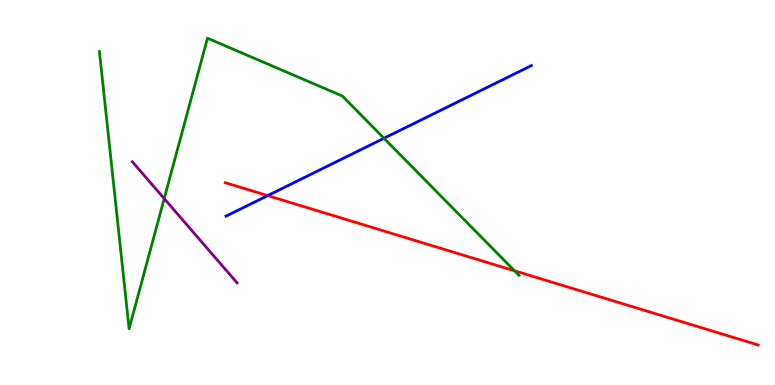[{'lines': ['blue', 'red'], 'intersections': [{'x': 3.45, 'y': 4.92}]}, {'lines': ['green', 'red'], 'intersections': [{'x': 6.64, 'y': 2.97}]}, {'lines': ['purple', 'red'], 'intersections': []}, {'lines': ['blue', 'green'], 'intersections': [{'x': 4.95, 'y': 6.41}]}, {'lines': ['blue', 'purple'], 'intersections': []}, {'lines': ['green', 'purple'], 'intersections': [{'x': 2.12, 'y': 4.84}]}]